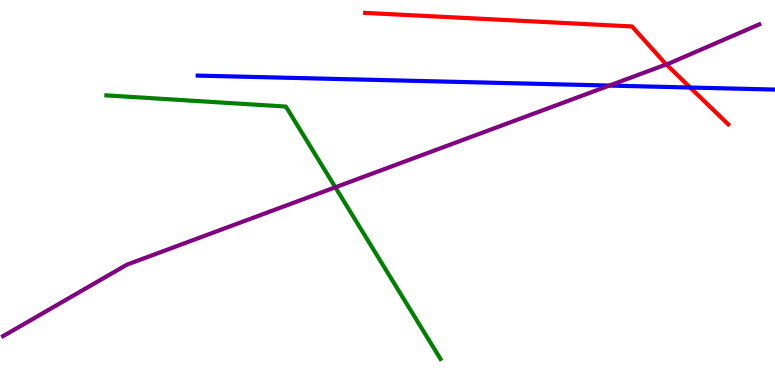[{'lines': ['blue', 'red'], 'intersections': [{'x': 8.91, 'y': 7.73}]}, {'lines': ['green', 'red'], 'intersections': []}, {'lines': ['purple', 'red'], 'intersections': [{'x': 8.6, 'y': 8.33}]}, {'lines': ['blue', 'green'], 'intersections': []}, {'lines': ['blue', 'purple'], 'intersections': [{'x': 7.86, 'y': 7.78}]}, {'lines': ['green', 'purple'], 'intersections': [{'x': 4.33, 'y': 5.14}]}]